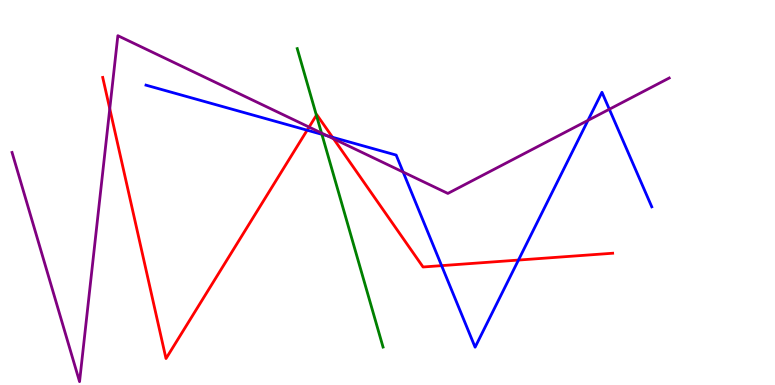[{'lines': ['blue', 'red'], 'intersections': [{'x': 3.96, 'y': 6.62}, {'x': 4.29, 'y': 6.43}, {'x': 5.7, 'y': 3.1}, {'x': 6.69, 'y': 3.24}]}, {'lines': ['green', 'red'], 'intersections': [{'x': 4.08, 'y': 7.01}]}, {'lines': ['purple', 'red'], 'intersections': [{'x': 1.42, 'y': 7.18}, {'x': 3.99, 'y': 6.7}, {'x': 4.3, 'y': 6.39}]}, {'lines': ['blue', 'green'], 'intersections': [{'x': 4.15, 'y': 6.51}]}, {'lines': ['blue', 'purple'], 'intersections': [{'x': 4.23, 'y': 6.47}, {'x': 5.2, 'y': 5.53}, {'x': 7.59, 'y': 6.87}, {'x': 7.86, 'y': 7.16}]}, {'lines': ['green', 'purple'], 'intersections': [{'x': 4.15, 'y': 6.54}]}]